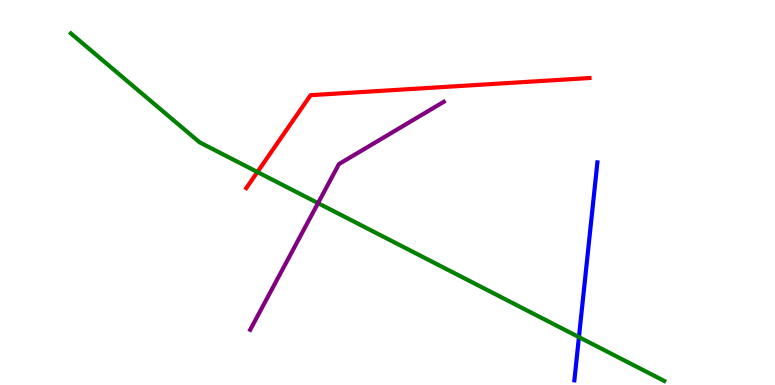[{'lines': ['blue', 'red'], 'intersections': []}, {'lines': ['green', 'red'], 'intersections': [{'x': 3.32, 'y': 5.53}]}, {'lines': ['purple', 'red'], 'intersections': []}, {'lines': ['blue', 'green'], 'intersections': [{'x': 7.47, 'y': 1.24}]}, {'lines': ['blue', 'purple'], 'intersections': []}, {'lines': ['green', 'purple'], 'intersections': [{'x': 4.1, 'y': 4.72}]}]